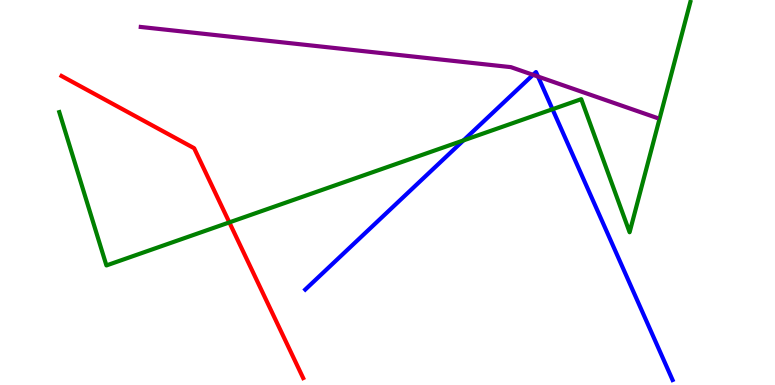[{'lines': ['blue', 'red'], 'intersections': []}, {'lines': ['green', 'red'], 'intersections': [{'x': 2.96, 'y': 4.22}]}, {'lines': ['purple', 'red'], 'intersections': []}, {'lines': ['blue', 'green'], 'intersections': [{'x': 5.98, 'y': 6.35}, {'x': 7.13, 'y': 7.16}]}, {'lines': ['blue', 'purple'], 'intersections': [{'x': 6.88, 'y': 8.06}, {'x': 6.94, 'y': 8.01}]}, {'lines': ['green', 'purple'], 'intersections': []}]